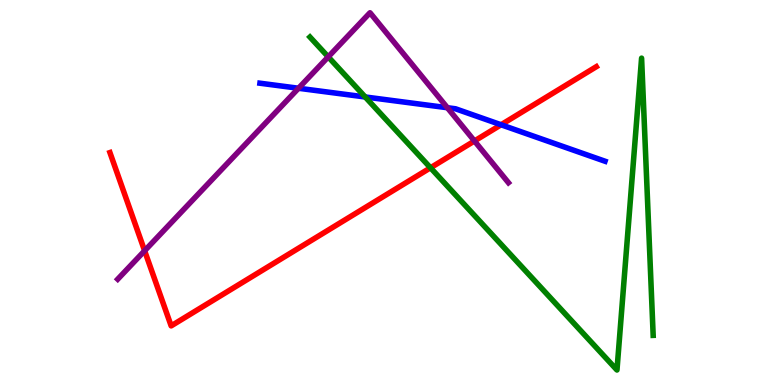[{'lines': ['blue', 'red'], 'intersections': [{'x': 6.47, 'y': 6.76}]}, {'lines': ['green', 'red'], 'intersections': [{'x': 5.55, 'y': 5.64}]}, {'lines': ['purple', 'red'], 'intersections': [{'x': 1.87, 'y': 3.49}, {'x': 6.12, 'y': 6.34}]}, {'lines': ['blue', 'green'], 'intersections': [{'x': 4.71, 'y': 7.48}]}, {'lines': ['blue', 'purple'], 'intersections': [{'x': 3.85, 'y': 7.71}, {'x': 5.77, 'y': 7.2}]}, {'lines': ['green', 'purple'], 'intersections': [{'x': 4.24, 'y': 8.52}]}]